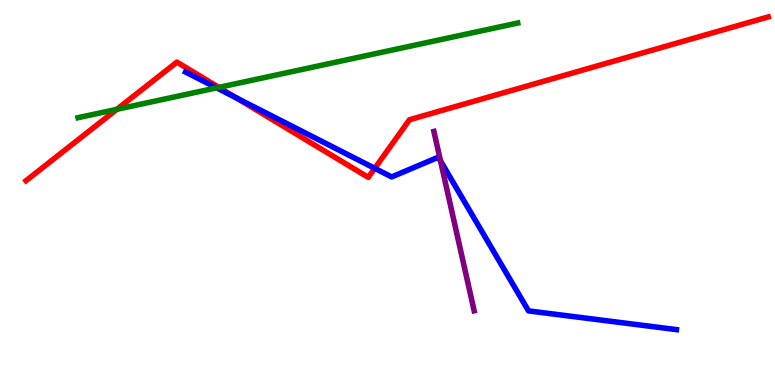[{'lines': ['blue', 'red'], 'intersections': [{'x': 3.05, 'y': 7.46}, {'x': 4.84, 'y': 5.63}]}, {'lines': ['green', 'red'], 'intersections': [{'x': 1.51, 'y': 7.16}, {'x': 2.82, 'y': 7.73}]}, {'lines': ['purple', 'red'], 'intersections': []}, {'lines': ['blue', 'green'], 'intersections': [{'x': 2.8, 'y': 7.72}]}, {'lines': ['blue', 'purple'], 'intersections': [{'x': 5.68, 'y': 5.82}]}, {'lines': ['green', 'purple'], 'intersections': []}]